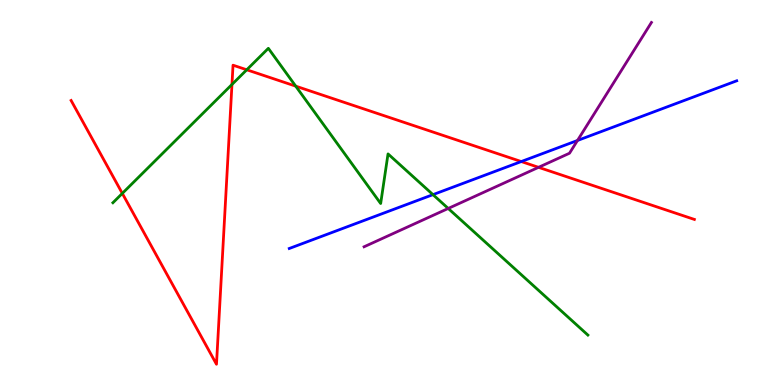[{'lines': ['blue', 'red'], 'intersections': [{'x': 6.73, 'y': 5.8}]}, {'lines': ['green', 'red'], 'intersections': [{'x': 1.58, 'y': 4.98}, {'x': 2.99, 'y': 7.81}, {'x': 3.18, 'y': 8.19}, {'x': 3.82, 'y': 7.76}]}, {'lines': ['purple', 'red'], 'intersections': [{'x': 6.95, 'y': 5.65}]}, {'lines': ['blue', 'green'], 'intersections': [{'x': 5.59, 'y': 4.94}]}, {'lines': ['blue', 'purple'], 'intersections': [{'x': 7.45, 'y': 6.35}]}, {'lines': ['green', 'purple'], 'intersections': [{'x': 5.78, 'y': 4.59}]}]